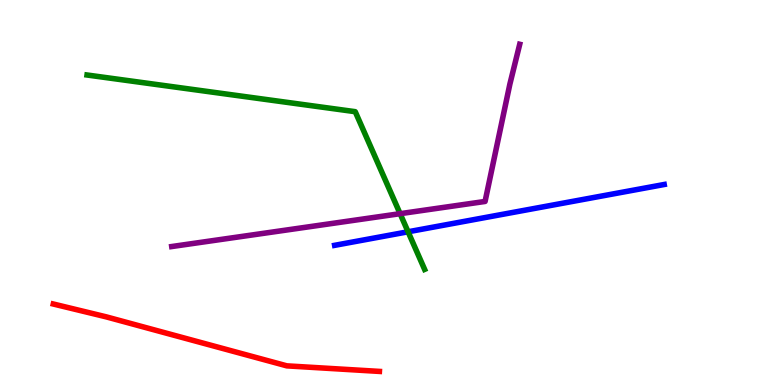[{'lines': ['blue', 'red'], 'intersections': []}, {'lines': ['green', 'red'], 'intersections': []}, {'lines': ['purple', 'red'], 'intersections': []}, {'lines': ['blue', 'green'], 'intersections': [{'x': 5.27, 'y': 3.98}]}, {'lines': ['blue', 'purple'], 'intersections': []}, {'lines': ['green', 'purple'], 'intersections': [{'x': 5.16, 'y': 4.45}]}]